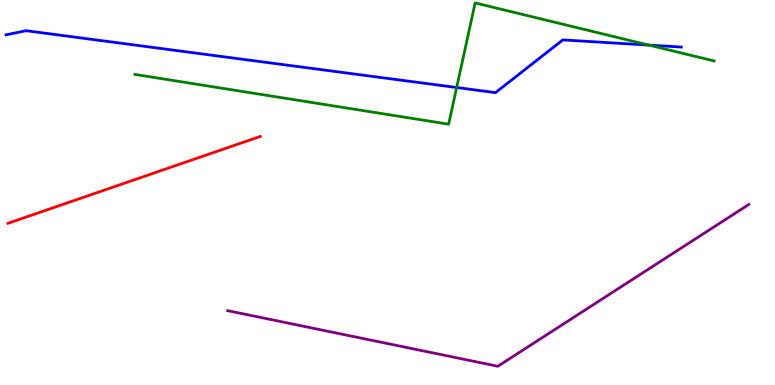[{'lines': ['blue', 'red'], 'intersections': []}, {'lines': ['green', 'red'], 'intersections': []}, {'lines': ['purple', 'red'], 'intersections': []}, {'lines': ['blue', 'green'], 'intersections': [{'x': 5.89, 'y': 7.73}, {'x': 8.37, 'y': 8.83}]}, {'lines': ['blue', 'purple'], 'intersections': []}, {'lines': ['green', 'purple'], 'intersections': []}]